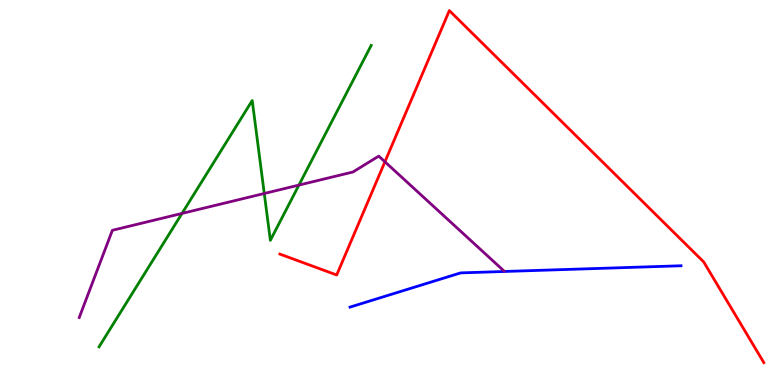[{'lines': ['blue', 'red'], 'intersections': []}, {'lines': ['green', 'red'], 'intersections': []}, {'lines': ['purple', 'red'], 'intersections': [{'x': 4.97, 'y': 5.8}]}, {'lines': ['blue', 'green'], 'intersections': []}, {'lines': ['blue', 'purple'], 'intersections': []}, {'lines': ['green', 'purple'], 'intersections': [{'x': 2.35, 'y': 4.46}, {'x': 3.41, 'y': 4.97}, {'x': 3.86, 'y': 5.19}]}]